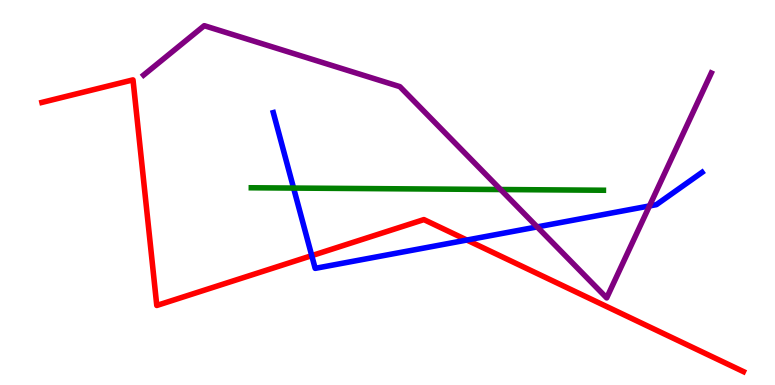[{'lines': ['blue', 'red'], 'intersections': [{'x': 4.02, 'y': 3.36}, {'x': 6.02, 'y': 3.77}]}, {'lines': ['green', 'red'], 'intersections': []}, {'lines': ['purple', 'red'], 'intersections': []}, {'lines': ['blue', 'green'], 'intersections': [{'x': 3.79, 'y': 5.12}]}, {'lines': ['blue', 'purple'], 'intersections': [{'x': 6.93, 'y': 4.11}, {'x': 8.38, 'y': 4.65}]}, {'lines': ['green', 'purple'], 'intersections': [{'x': 6.46, 'y': 5.08}]}]